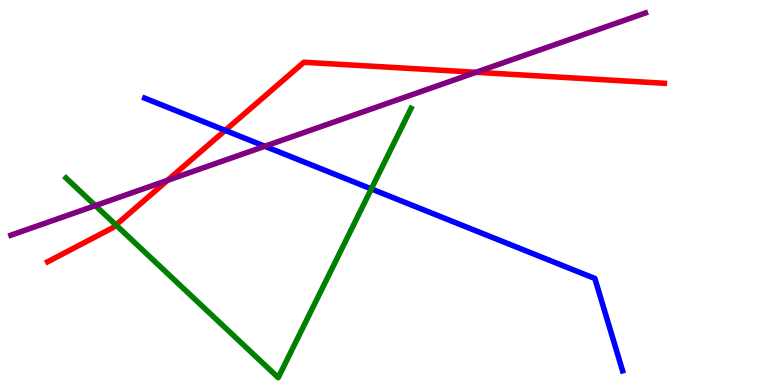[{'lines': ['blue', 'red'], 'intersections': [{'x': 2.91, 'y': 6.61}]}, {'lines': ['green', 'red'], 'intersections': [{'x': 1.5, 'y': 4.16}]}, {'lines': ['purple', 'red'], 'intersections': [{'x': 2.16, 'y': 5.32}, {'x': 6.14, 'y': 8.12}]}, {'lines': ['blue', 'green'], 'intersections': [{'x': 4.79, 'y': 5.09}]}, {'lines': ['blue', 'purple'], 'intersections': [{'x': 3.42, 'y': 6.2}]}, {'lines': ['green', 'purple'], 'intersections': [{'x': 1.23, 'y': 4.66}]}]